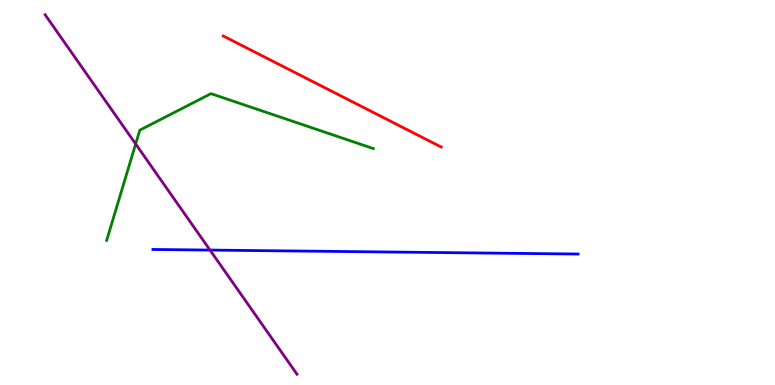[{'lines': ['blue', 'red'], 'intersections': []}, {'lines': ['green', 'red'], 'intersections': []}, {'lines': ['purple', 'red'], 'intersections': []}, {'lines': ['blue', 'green'], 'intersections': []}, {'lines': ['blue', 'purple'], 'intersections': [{'x': 2.71, 'y': 3.5}]}, {'lines': ['green', 'purple'], 'intersections': [{'x': 1.75, 'y': 6.26}]}]